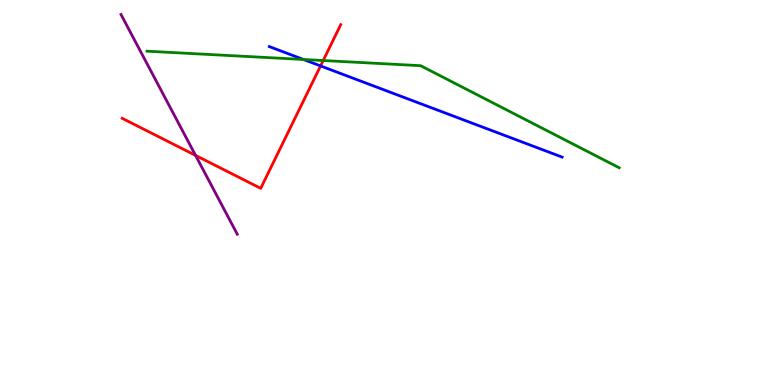[{'lines': ['blue', 'red'], 'intersections': [{'x': 4.14, 'y': 8.29}]}, {'lines': ['green', 'red'], 'intersections': [{'x': 4.17, 'y': 8.43}]}, {'lines': ['purple', 'red'], 'intersections': [{'x': 2.52, 'y': 5.96}]}, {'lines': ['blue', 'green'], 'intersections': [{'x': 3.92, 'y': 8.46}]}, {'lines': ['blue', 'purple'], 'intersections': []}, {'lines': ['green', 'purple'], 'intersections': []}]